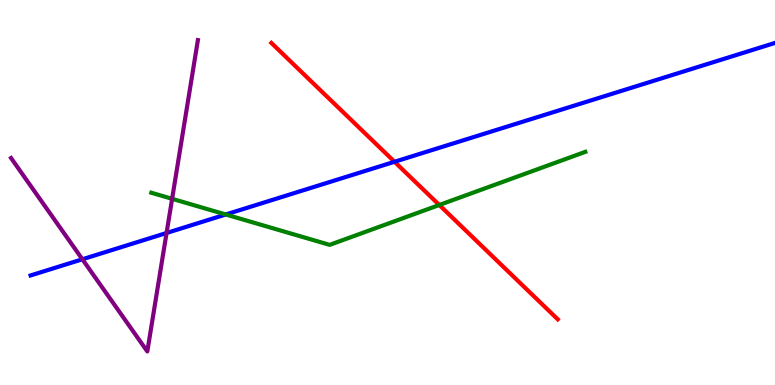[{'lines': ['blue', 'red'], 'intersections': [{'x': 5.09, 'y': 5.8}]}, {'lines': ['green', 'red'], 'intersections': [{'x': 5.67, 'y': 4.68}]}, {'lines': ['purple', 'red'], 'intersections': []}, {'lines': ['blue', 'green'], 'intersections': [{'x': 2.91, 'y': 4.43}]}, {'lines': ['blue', 'purple'], 'intersections': [{'x': 1.06, 'y': 3.27}, {'x': 2.15, 'y': 3.95}]}, {'lines': ['green', 'purple'], 'intersections': [{'x': 2.22, 'y': 4.84}]}]